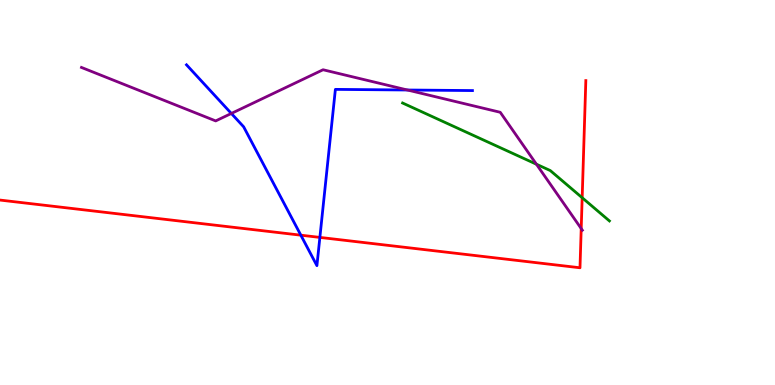[{'lines': ['blue', 'red'], 'intersections': [{'x': 3.88, 'y': 3.89}, {'x': 4.13, 'y': 3.83}]}, {'lines': ['green', 'red'], 'intersections': [{'x': 7.51, 'y': 4.86}]}, {'lines': ['purple', 'red'], 'intersections': [{'x': 7.5, 'y': 4.06}]}, {'lines': ['blue', 'green'], 'intersections': []}, {'lines': ['blue', 'purple'], 'intersections': [{'x': 2.99, 'y': 7.05}, {'x': 5.26, 'y': 7.66}]}, {'lines': ['green', 'purple'], 'intersections': [{'x': 6.92, 'y': 5.73}]}]